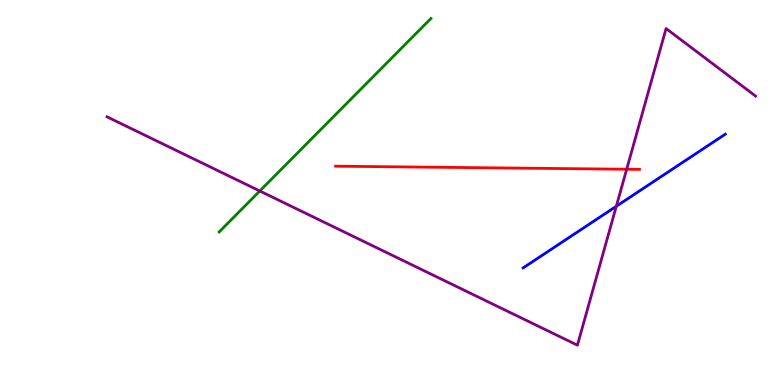[{'lines': ['blue', 'red'], 'intersections': []}, {'lines': ['green', 'red'], 'intersections': []}, {'lines': ['purple', 'red'], 'intersections': [{'x': 8.09, 'y': 5.6}]}, {'lines': ['blue', 'green'], 'intersections': []}, {'lines': ['blue', 'purple'], 'intersections': [{'x': 7.95, 'y': 4.64}]}, {'lines': ['green', 'purple'], 'intersections': [{'x': 3.35, 'y': 5.04}]}]